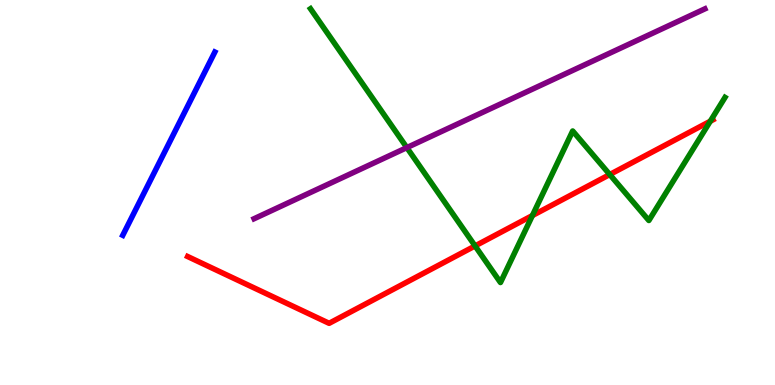[{'lines': ['blue', 'red'], 'intersections': []}, {'lines': ['green', 'red'], 'intersections': [{'x': 6.13, 'y': 3.61}, {'x': 6.87, 'y': 4.4}, {'x': 7.87, 'y': 5.47}, {'x': 9.16, 'y': 6.85}]}, {'lines': ['purple', 'red'], 'intersections': []}, {'lines': ['blue', 'green'], 'intersections': []}, {'lines': ['blue', 'purple'], 'intersections': []}, {'lines': ['green', 'purple'], 'intersections': [{'x': 5.25, 'y': 6.17}]}]